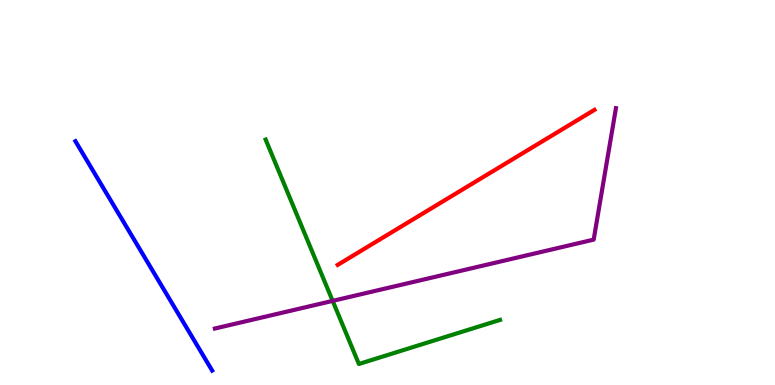[{'lines': ['blue', 'red'], 'intersections': []}, {'lines': ['green', 'red'], 'intersections': []}, {'lines': ['purple', 'red'], 'intersections': []}, {'lines': ['blue', 'green'], 'intersections': []}, {'lines': ['blue', 'purple'], 'intersections': []}, {'lines': ['green', 'purple'], 'intersections': [{'x': 4.29, 'y': 2.18}]}]